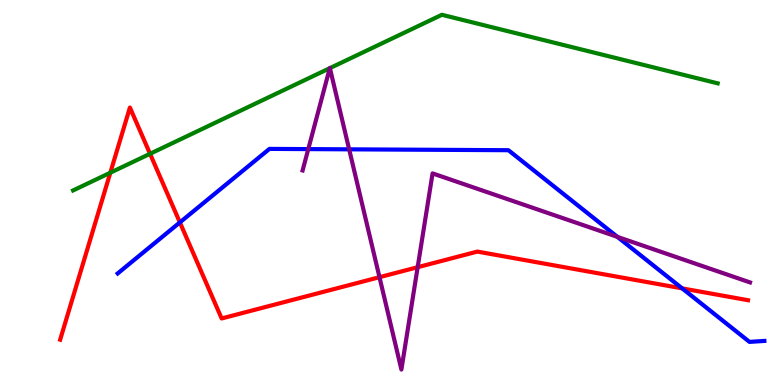[{'lines': ['blue', 'red'], 'intersections': [{'x': 2.32, 'y': 4.22}, {'x': 8.8, 'y': 2.51}]}, {'lines': ['green', 'red'], 'intersections': [{'x': 1.42, 'y': 5.51}, {'x': 1.94, 'y': 6.01}]}, {'lines': ['purple', 'red'], 'intersections': [{'x': 4.9, 'y': 2.8}, {'x': 5.39, 'y': 3.06}]}, {'lines': ['blue', 'green'], 'intersections': []}, {'lines': ['blue', 'purple'], 'intersections': [{'x': 3.98, 'y': 6.13}, {'x': 4.51, 'y': 6.12}, {'x': 7.97, 'y': 3.85}]}, {'lines': ['green', 'purple'], 'intersections': [{'x': 4.26, 'y': 8.23}, {'x': 4.26, 'y': 8.23}]}]